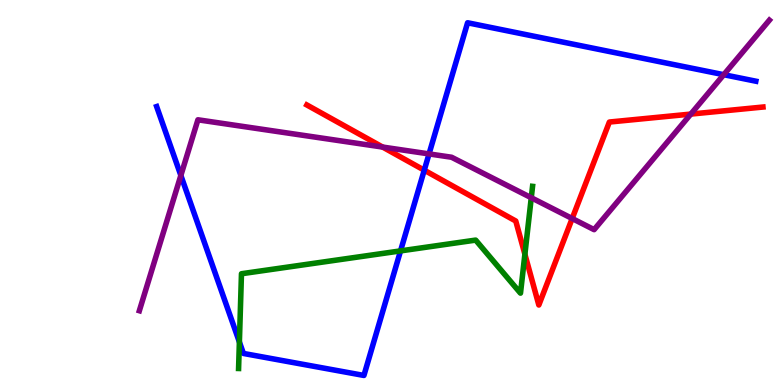[{'lines': ['blue', 'red'], 'intersections': [{'x': 5.47, 'y': 5.58}]}, {'lines': ['green', 'red'], 'intersections': [{'x': 6.77, 'y': 3.4}]}, {'lines': ['purple', 'red'], 'intersections': [{'x': 4.94, 'y': 6.18}, {'x': 7.38, 'y': 4.32}, {'x': 8.91, 'y': 7.04}]}, {'lines': ['blue', 'green'], 'intersections': [{'x': 3.09, 'y': 1.12}, {'x': 5.17, 'y': 3.48}]}, {'lines': ['blue', 'purple'], 'intersections': [{'x': 2.33, 'y': 5.44}, {'x': 5.54, 'y': 6.0}, {'x': 9.34, 'y': 8.06}]}, {'lines': ['green', 'purple'], 'intersections': [{'x': 6.86, 'y': 4.86}]}]